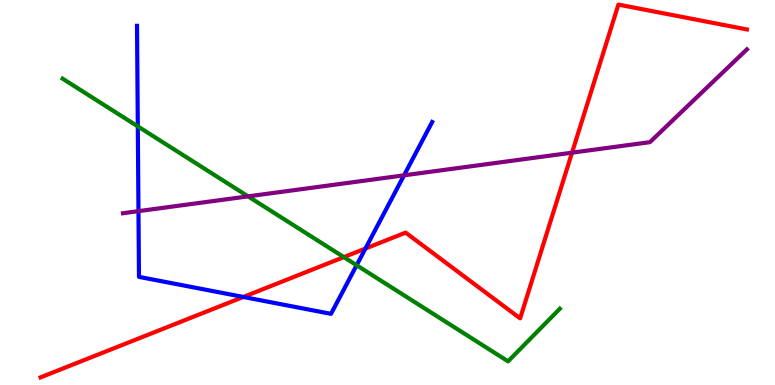[{'lines': ['blue', 'red'], 'intersections': [{'x': 3.14, 'y': 2.29}, {'x': 4.72, 'y': 3.54}]}, {'lines': ['green', 'red'], 'intersections': [{'x': 4.44, 'y': 3.32}]}, {'lines': ['purple', 'red'], 'intersections': [{'x': 7.38, 'y': 6.03}]}, {'lines': ['blue', 'green'], 'intersections': [{'x': 1.78, 'y': 6.72}, {'x': 4.6, 'y': 3.11}]}, {'lines': ['blue', 'purple'], 'intersections': [{'x': 1.79, 'y': 4.52}, {'x': 5.21, 'y': 5.45}]}, {'lines': ['green', 'purple'], 'intersections': [{'x': 3.2, 'y': 4.9}]}]